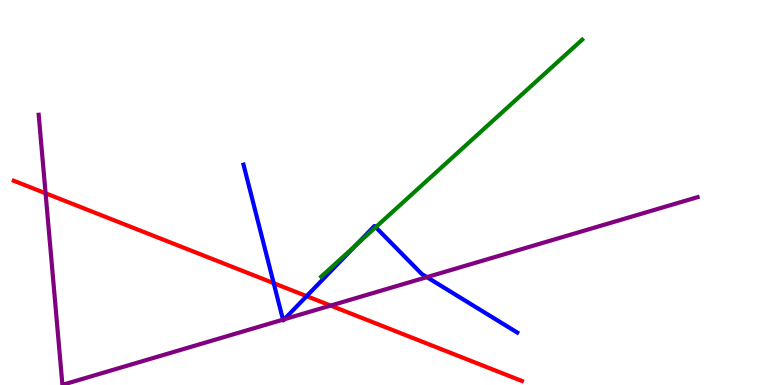[{'lines': ['blue', 'red'], 'intersections': [{'x': 3.53, 'y': 2.65}, {'x': 3.96, 'y': 2.31}]}, {'lines': ['green', 'red'], 'intersections': []}, {'lines': ['purple', 'red'], 'intersections': [{'x': 0.588, 'y': 4.98}, {'x': 4.27, 'y': 2.06}]}, {'lines': ['blue', 'green'], 'intersections': [{'x': 4.6, 'y': 3.64}, {'x': 4.85, 'y': 4.1}]}, {'lines': ['blue', 'purple'], 'intersections': [{'x': 3.65, 'y': 1.7}, {'x': 3.67, 'y': 1.71}, {'x': 5.51, 'y': 2.8}]}, {'lines': ['green', 'purple'], 'intersections': []}]